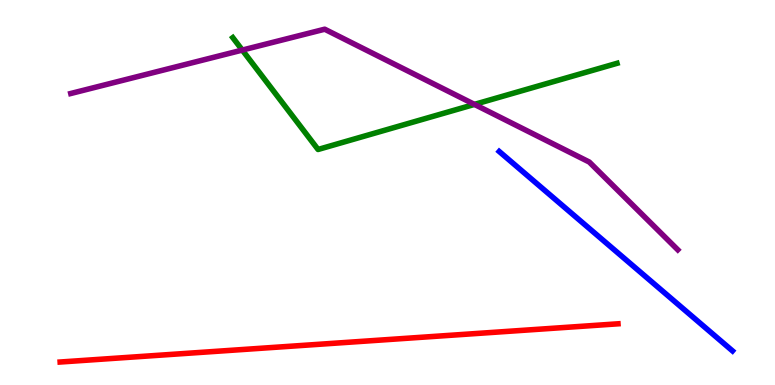[{'lines': ['blue', 'red'], 'intersections': []}, {'lines': ['green', 'red'], 'intersections': []}, {'lines': ['purple', 'red'], 'intersections': []}, {'lines': ['blue', 'green'], 'intersections': []}, {'lines': ['blue', 'purple'], 'intersections': []}, {'lines': ['green', 'purple'], 'intersections': [{'x': 3.13, 'y': 8.7}, {'x': 6.12, 'y': 7.29}]}]